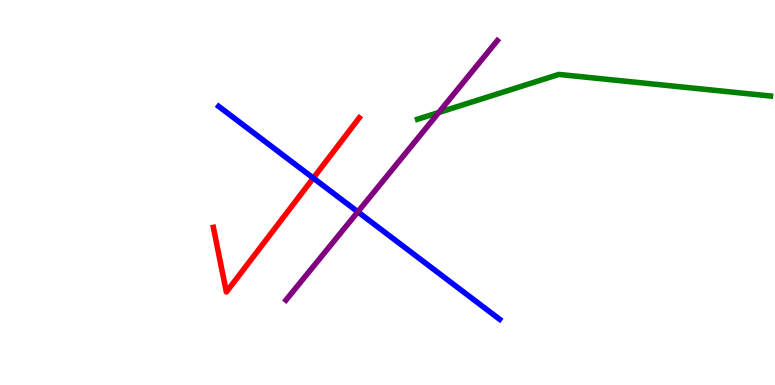[{'lines': ['blue', 'red'], 'intersections': [{'x': 4.04, 'y': 5.37}]}, {'lines': ['green', 'red'], 'intersections': []}, {'lines': ['purple', 'red'], 'intersections': []}, {'lines': ['blue', 'green'], 'intersections': []}, {'lines': ['blue', 'purple'], 'intersections': [{'x': 4.62, 'y': 4.5}]}, {'lines': ['green', 'purple'], 'intersections': [{'x': 5.66, 'y': 7.08}]}]